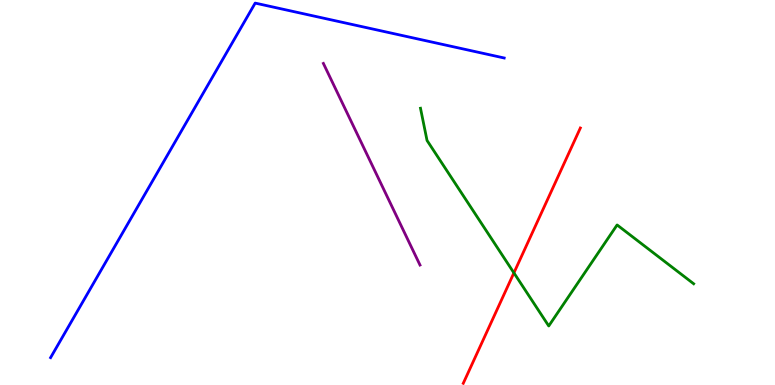[{'lines': ['blue', 'red'], 'intersections': []}, {'lines': ['green', 'red'], 'intersections': [{'x': 6.63, 'y': 2.91}]}, {'lines': ['purple', 'red'], 'intersections': []}, {'lines': ['blue', 'green'], 'intersections': []}, {'lines': ['blue', 'purple'], 'intersections': []}, {'lines': ['green', 'purple'], 'intersections': []}]